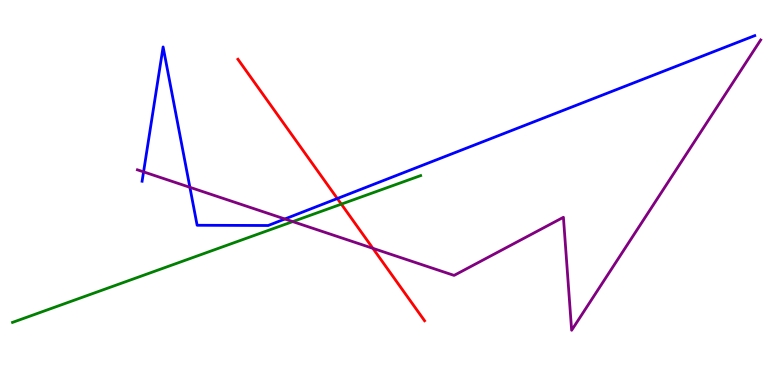[{'lines': ['blue', 'red'], 'intersections': [{'x': 4.35, 'y': 4.84}]}, {'lines': ['green', 'red'], 'intersections': [{'x': 4.4, 'y': 4.7}]}, {'lines': ['purple', 'red'], 'intersections': [{'x': 4.81, 'y': 3.55}]}, {'lines': ['blue', 'green'], 'intersections': []}, {'lines': ['blue', 'purple'], 'intersections': [{'x': 1.85, 'y': 5.54}, {'x': 2.45, 'y': 5.13}, {'x': 3.68, 'y': 4.31}]}, {'lines': ['green', 'purple'], 'intersections': [{'x': 3.78, 'y': 4.24}]}]